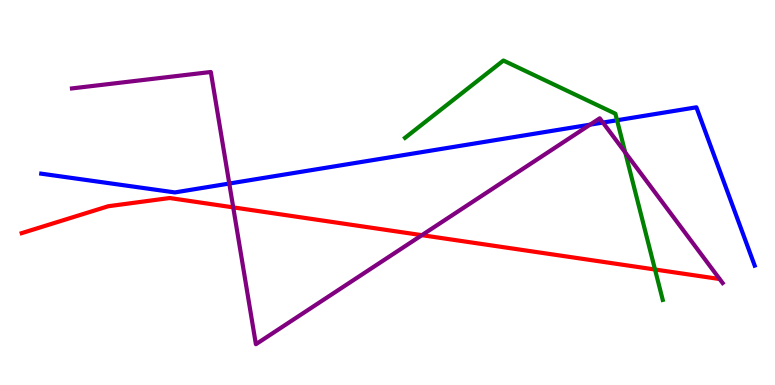[{'lines': ['blue', 'red'], 'intersections': []}, {'lines': ['green', 'red'], 'intersections': [{'x': 8.45, 'y': 3.0}]}, {'lines': ['purple', 'red'], 'intersections': [{'x': 3.01, 'y': 4.61}, {'x': 5.44, 'y': 3.89}]}, {'lines': ['blue', 'green'], 'intersections': [{'x': 7.96, 'y': 6.88}]}, {'lines': ['blue', 'purple'], 'intersections': [{'x': 2.96, 'y': 5.23}, {'x': 7.61, 'y': 6.76}, {'x': 7.78, 'y': 6.82}]}, {'lines': ['green', 'purple'], 'intersections': [{'x': 8.07, 'y': 6.04}]}]